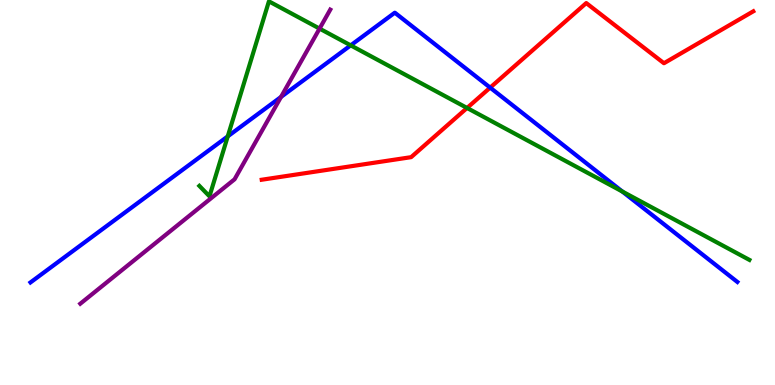[{'lines': ['blue', 'red'], 'intersections': [{'x': 6.32, 'y': 7.72}]}, {'lines': ['green', 'red'], 'intersections': [{'x': 6.03, 'y': 7.2}]}, {'lines': ['purple', 'red'], 'intersections': []}, {'lines': ['blue', 'green'], 'intersections': [{'x': 2.94, 'y': 6.46}, {'x': 4.53, 'y': 8.82}, {'x': 8.03, 'y': 5.03}]}, {'lines': ['blue', 'purple'], 'intersections': [{'x': 3.63, 'y': 7.48}]}, {'lines': ['green', 'purple'], 'intersections': [{'x': 4.12, 'y': 9.26}]}]